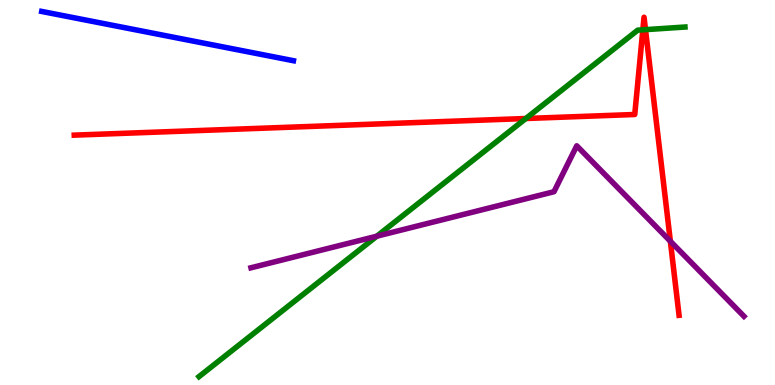[{'lines': ['blue', 'red'], 'intersections': []}, {'lines': ['green', 'red'], 'intersections': [{'x': 6.79, 'y': 6.92}, {'x': 8.29, 'y': 9.23}, {'x': 8.33, 'y': 9.23}]}, {'lines': ['purple', 'red'], 'intersections': [{'x': 8.65, 'y': 3.73}]}, {'lines': ['blue', 'green'], 'intersections': []}, {'lines': ['blue', 'purple'], 'intersections': []}, {'lines': ['green', 'purple'], 'intersections': [{'x': 4.86, 'y': 3.87}]}]